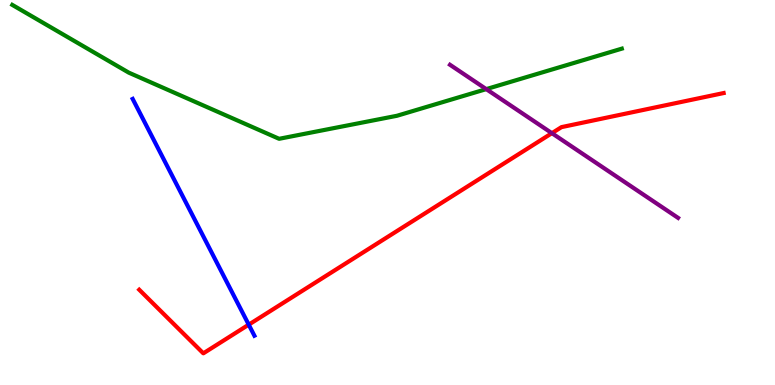[{'lines': ['blue', 'red'], 'intersections': [{'x': 3.21, 'y': 1.57}]}, {'lines': ['green', 'red'], 'intersections': []}, {'lines': ['purple', 'red'], 'intersections': [{'x': 7.12, 'y': 6.54}]}, {'lines': ['blue', 'green'], 'intersections': []}, {'lines': ['blue', 'purple'], 'intersections': []}, {'lines': ['green', 'purple'], 'intersections': [{'x': 6.27, 'y': 7.69}]}]